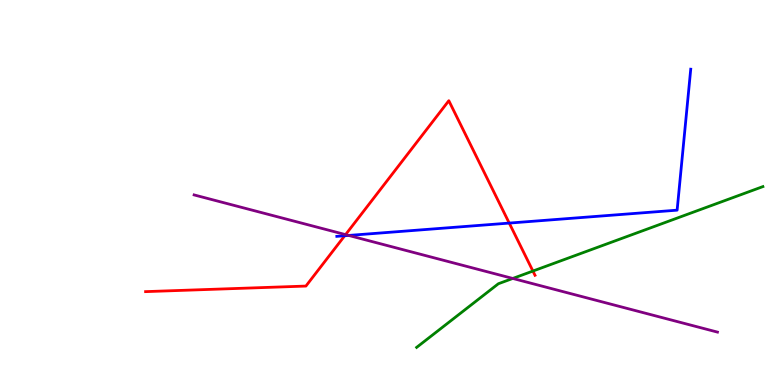[{'lines': ['blue', 'red'], 'intersections': [{'x': 4.45, 'y': 3.88}, {'x': 6.57, 'y': 4.21}]}, {'lines': ['green', 'red'], 'intersections': [{'x': 6.88, 'y': 2.96}]}, {'lines': ['purple', 'red'], 'intersections': [{'x': 4.46, 'y': 3.91}]}, {'lines': ['blue', 'green'], 'intersections': []}, {'lines': ['blue', 'purple'], 'intersections': [{'x': 4.5, 'y': 3.88}]}, {'lines': ['green', 'purple'], 'intersections': [{'x': 6.62, 'y': 2.77}]}]